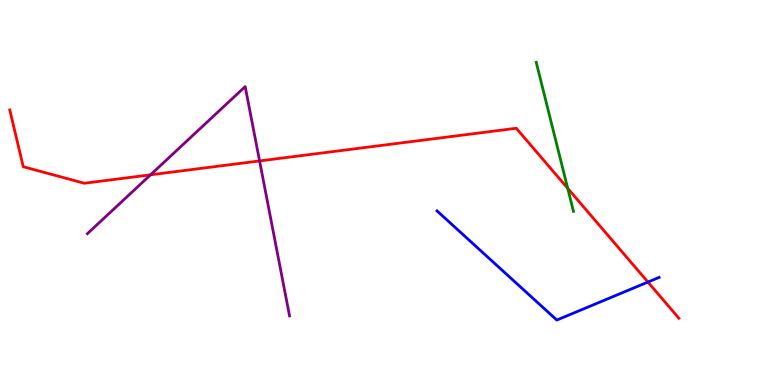[{'lines': ['blue', 'red'], 'intersections': [{'x': 8.36, 'y': 2.67}]}, {'lines': ['green', 'red'], 'intersections': [{'x': 7.33, 'y': 5.11}]}, {'lines': ['purple', 'red'], 'intersections': [{'x': 1.94, 'y': 5.46}, {'x': 3.35, 'y': 5.82}]}, {'lines': ['blue', 'green'], 'intersections': []}, {'lines': ['blue', 'purple'], 'intersections': []}, {'lines': ['green', 'purple'], 'intersections': []}]